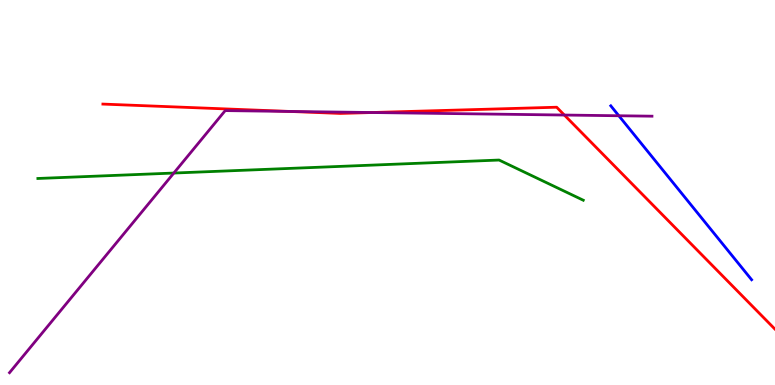[{'lines': ['blue', 'red'], 'intersections': []}, {'lines': ['green', 'red'], 'intersections': []}, {'lines': ['purple', 'red'], 'intersections': [{'x': 3.74, 'y': 7.11}, {'x': 4.8, 'y': 7.08}, {'x': 7.28, 'y': 7.01}]}, {'lines': ['blue', 'green'], 'intersections': []}, {'lines': ['blue', 'purple'], 'intersections': [{'x': 7.98, 'y': 6.99}]}, {'lines': ['green', 'purple'], 'intersections': [{'x': 2.24, 'y': 5.51}]}]